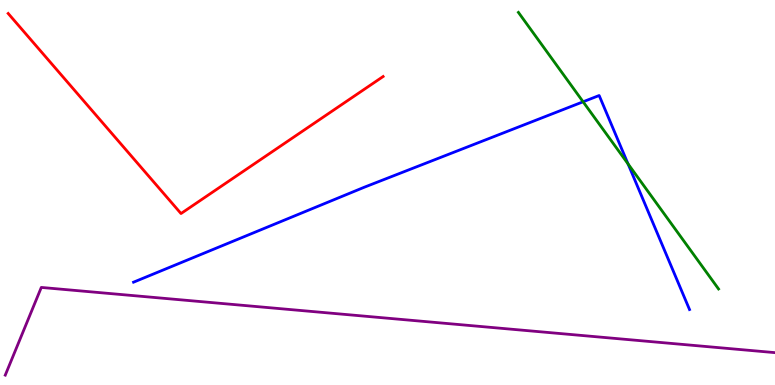[{'lines': ['blue', 'red'], 'intersections': []}, {'lines': ['green', 'red'], 'intersections': []}, {'lines': ['purple', 'red'], 'intersections': []}, {'lines': ['blue', 'green'], 'intersections': [{'x': 7.52, 'y': 7.36}, {'x': 8.1, 'y': 5.74}]}, {'lines': ['blue', 'purple'], 'intersections': []}, {'lines': ['green', 'purple'], 'intersections': []}]